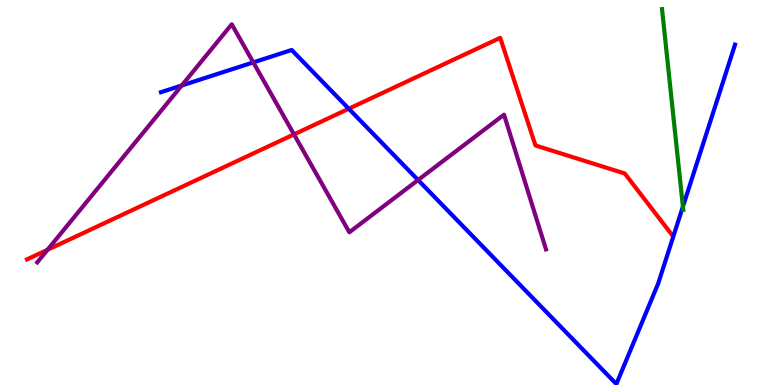[{'lines': ['blue', 'red'], 'intersections': [{'x': 4.5, 'y': 7.18}]}, {'lines': ['green', 'red'], 'intersections': []}, {'lines': ['purple', 'red'], 'intersections': [{'x': 0.613, 'y': 3.51}, {'x': 3.79, 'y': 6.51}]}, {'lines': ['blue', 'green'], 'intersections': [{'x': 8.81, 'y': 4.63}]}, {'lines': ['blue', 'purple'], 'intersections': [{'x': 2.35, 'y': 7.78}, {'x': 3.27, 'y': 8.38}, {'x': 5.39, 'y': 5.32}]}, {'lines': ['green', 'purple'], 'intersections': []}]